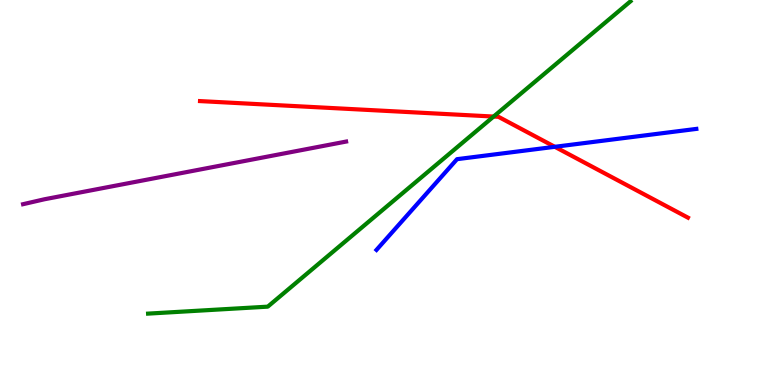[{'lines': ['blue', 'red'], 'intersections': [{'x': 7.16, 'y': 6.19}]}, {'lines': ['green', 'red'], 'intersections': [{'x': 6.37, 'y': 6.97}]}, {'lines': ['purple', 'red'], 'intersections': []}, {'lines': ['blue', 'green'], 'intersections': []}, {'lines': ['blue', 'purple'], 'intersections': []}, {'lines': ['green', 'purple'], 'intersections': []}]